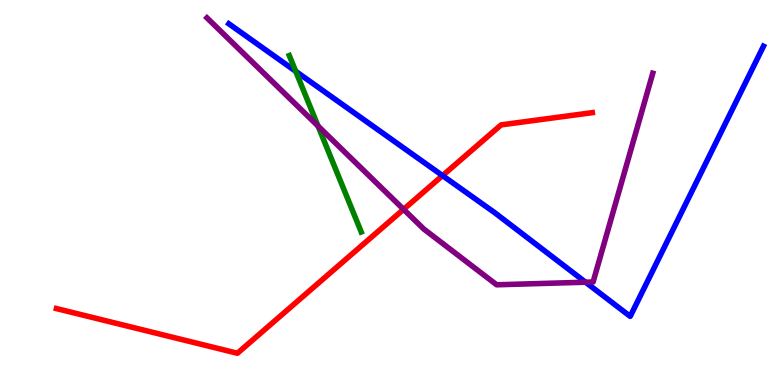[{'lines': ['blue', 'red'], 'intersections': [{'x': 5.71, 'y': 5.44}]}, {'lines': ['green', 'red'], 'intersections': []}, {'lines': ['purple', 'red'], 'intersections': [{'x': 5.21, 'y': 4.56}]}, {'lines': ['blue', 'green'], 'intersections': [{'x': 3.82, 'y': 8.15}]}, {'lines': ['blue', 'purple'], 'intersections': [{'x': 7.56, 'y': 2.67}]}, {'lines': ['green', 'purple'], 'intersections': [{'x': 4.1, 'y': 6.73}]}]